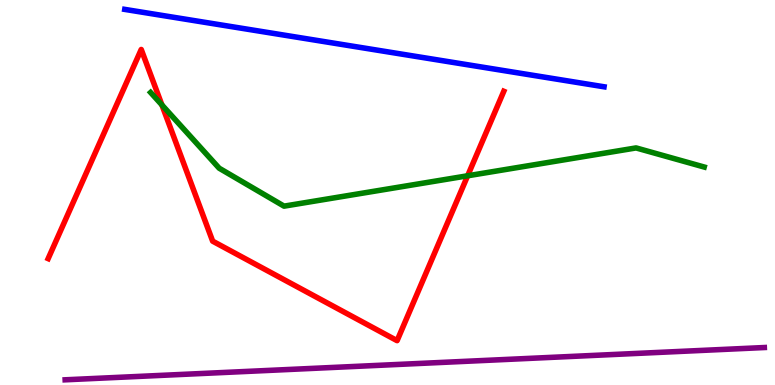[{'lines': ['blue', 'red'], 'intersections': []}, {'lines': ['green', 'red'], 'intersections': [{'x': 2.09, 'y': 7.27}, {'x': 6.03, 'y': 5.43}]}, {'lines': ['purple', 'red'], 'intersections': []}, {'lines': ['blue', 'green'], 'intersections': []}, {'lines': ['blue', 'purple'], 'intersections': []}, {'lines': ['green', 'purple'], 'intersections': []}]